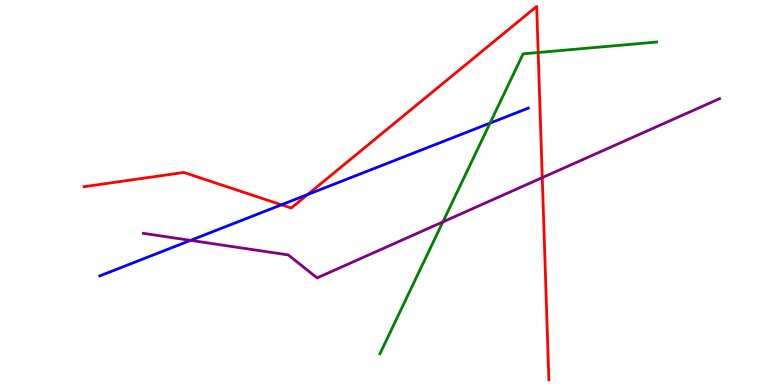[{'lines': ['blue', 'red'], 'intersections': [{'x': 3.63, 'y': 4.68}, {'x': 3.97, 'y': 4.95}]}, {'lines': ['green', 'red'], 'intersections': [{'x': 6.94, 'y': 8.64}]}, {'lines': ['purple', 'red'], 'intersections': [{'x': 7.0, 'y': 5.39}]}, {'lines': ['blue', 'green'], 'intersections': [{'x': 6.32, 'y': 6.8}]}, {'lines': ['blue', 'purple'], 'intersections': [{'x': 2.46, 'y': 3.76}]}, {'lines': ['green', 'purple'], 'intersections': [{'x': 5.71, 'y': 4.24}]}]